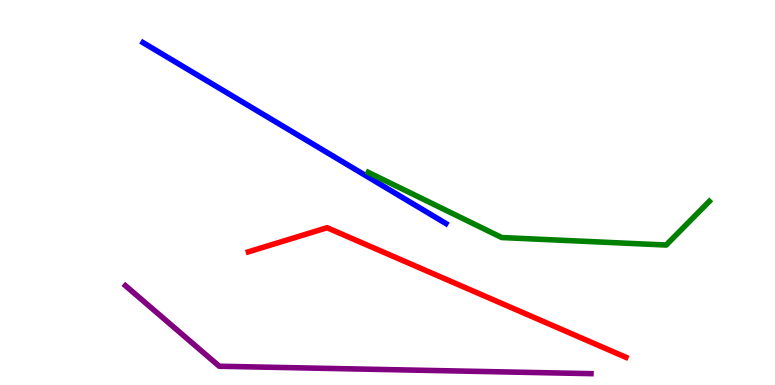[{'lines': ['blue', 'red'], 'intersections': []}, {'lines': ['green', 'red'], 'intersections': []}, {'lines': ['purple', 'red'], 'intersections': []}, {'lines': ['blue', 'green'], 'intersections': []}, {'lines': ['blue', 'purple'], 'intersections': []}, {'lines': ['green', 'purple'], 'intersections': []}]